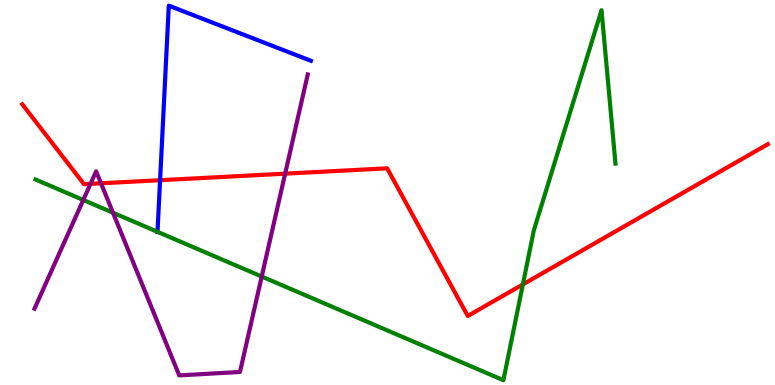[{'lines': ['blue', 'red'], 'intersections': [{'x': 2.07, 'y': 5.32}]}, {'lines': ['green', 'red'], 'intersections': [{'x': 6.75, 'y': 2.61}]}, {'lines': ['purple', 'red'], 'intersections': [{'x': 1.17, 'y': 5.22}, {'x': 1.3, 'y': 5.24}, {'x': 3.68, 'y': 5.49}]}, {'lines': ['blue', 'green'], 'intersections': [{'x': 2.03, 'y': 3.98}]}, {'lines': ['blue', 'purple'], 'intersections': []}, {'lines': ['green', 'purple'], 'intersections': [{'x': 1.07, 'y': 4.81}, {'x': 1.46, 'y': 4.47}, {'x': 3.38, 'y': 2.82}]}]